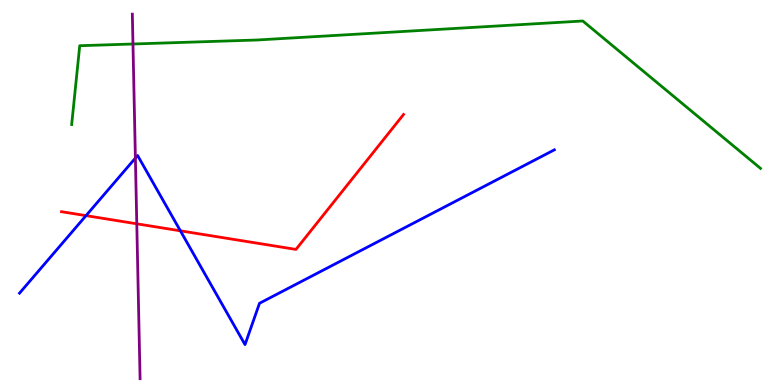[{'lines': ['blue', 'red'], 'intersections': [{'x': 1.11, 'y': 4.4}, {'x': 2.33, 'y': 4.0}]}, {'lines': ['green', 'red'], 'intersections': []}, {'lines': ['purple', 'red'], 'intersections': [{'x': 1.76, 'y': 4.19}]}, {'lines': ['blue', 'green'], 'intersections': []}, {'lines': ['blue', 'purple'], 'intersections': [{'x': 1.75, 'y': 5.89}]}, {'lines': ['green', 'purple'], 'intersections': [{'x': 1.72, 'y': 8.86}]}]